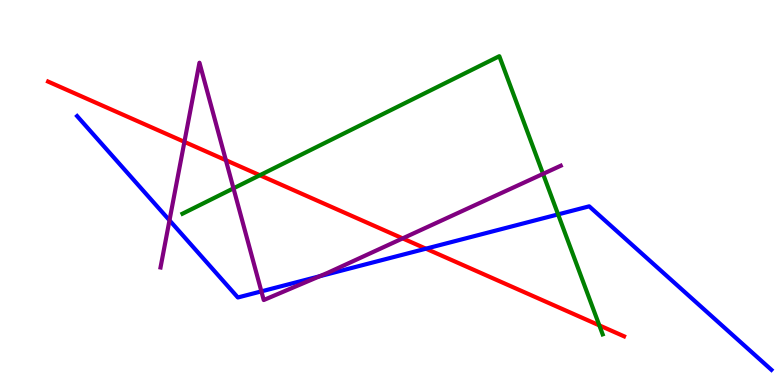[{'lines': ['blue', 'red'], 'intersections': [{'x': 5.5, 'y': 3.54}]}, {'lines': ['green', 'red'], 'intersections': [{'x': 3.35, 'y': 5.45}, {'x': 7.73, 'y': 1.55}]}, {'lines': ['purple', 'red'], 'intersections': [{'x': 2.38, 'y': 6.32}, {'x': 2.91, 'y': 5.84}, {'x': 5.2, 'y': 3.81}]}, {'lines': ['blue', 'green'], 'intersections': [{'x': 7.2, 'y': 4.43}]}, {'lines': ['blue', 'purple'], 'intersections': [{'x': 2.19, 'y': 4.28}, {'x': 3.37, 'y': 2.43}, {'x': 4.12, 'y': 2.82}]}, {'lines': ['green', 'purple'], 'intersections': [{'x': 3.01, 'y': 5.11}, {'x': 7.01, 'y': 5.48}]}]